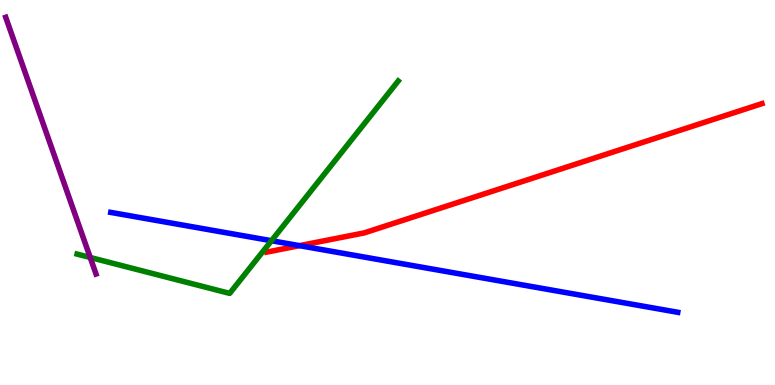[{'lines': ['blue', 'red'], 'intersections': [{'x': 3.86, 'y': 3.62}]}, {'lines': ['green', 'red'], 'intersections': []}, {'lines': ['purple', 'red'], 'intersections': []}, {'lines': ['blue', 'green'], 'intersections': [{'x': 3.5, 'y': 3.75}]}, {'lines': ['blue', 'purple'], 'intersections': []}, {'lines': ['green', 'purple'], 'intersections': [{'x': 1.16, 'y': 3.31}]}]